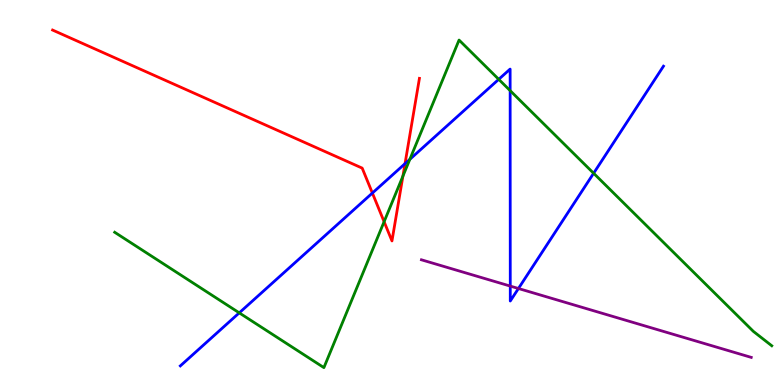[{'lines': ['blue', 'red'], 'intersections': [{'x': 4.8, 'y': 4.99}, {'x': 5.23, 'y': 5.75}]}, {'lines': ['green', 'red'], 'intersections': [{'x': 4.96, 'y': 4.24}, {'x': 5.2, 'y': 5.43}]}, {'lines': ['purple', 'red'], 'intersections': []}, {'lines': ['blue', 'green'], 'intersections': [{'x': 3.09, 'y': 1.87}, {'x': 5.29, 'y': 5.86}, {'x': 6.44, 'y': 7.94}, {'x': 6.58, 'y': 7.65}, {'x': 7.66, 'y': 5.5}]}, {'lines': ['blue', 'purple'], 'intersections': [{'x': 6.58, 'y': 2.57}, {'x': 6.69, 'y': 2.51}]}, {'lines': ['green', 'purple'], 'intersections': []}]